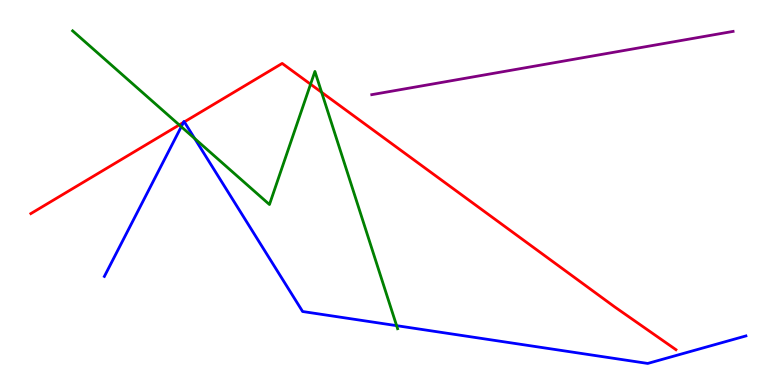[{'lines': ['blue', 'red'], 'intersections': [{'x': 2.37, 'y': 6.82}, {'x': 2.38, 'y': 6.83}]}, {'lines': ['green', 'red'], 'intersections': [{'x': 2.31, 'y': 6.76}, {'x': 4.01, 'y': 7.81}, {'x': 4.15, 'y': 7.6}]}, {'lines': ['purple', 'red'], 'intersections': []}, {'lines': ['blue', 'green'], 'intersections': [{'x': 2.34, 'y': 6.71}, {'x': 2.51, 'y': 6.4}, {'x': 5.12, 'y': 1.54}]}, {'lines': ['blue', 'purple'], 'intersections': []}, {'lines': ['green', 'purple'], 'intersections': []}]